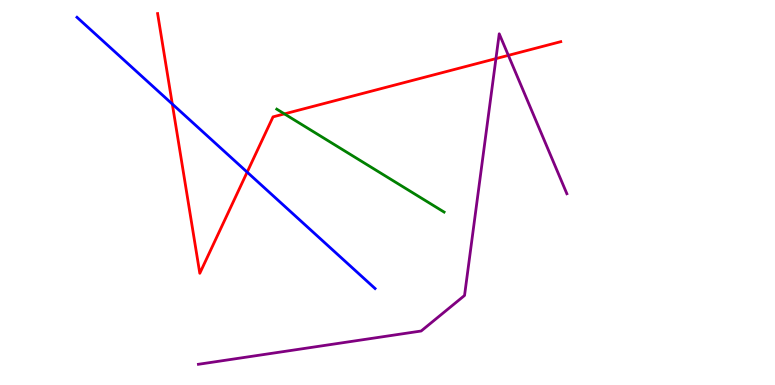[{'lines': ['blue', 'red'], 'intersections': [{'x': 2.22, 'y': 7.3}, {'x': 3.19, 'y': 5.53}]}, {'lines': ['green', 'red'], 'intersections': [{'x': 3.67, 'y': 7.04}]}, {'lines': ['purple', 'red'], 'intersections': [{'x': 6.4, 'y': 8.48}, {'x': 6.56, 'y': 8.56}]}, {'lines': ['blue', 'green'], 'intersections': []}, {'lines': ['blue', 'purple'], 'intersections': []}, {'lines': ['green', 'purple'], 'intersections': []}]